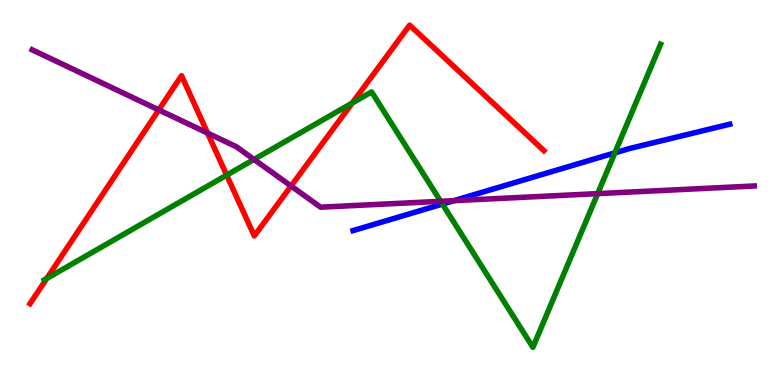[{'lines': ['blue', 'red'], 'intersections': []}, {'lines': ['green', 'red'], 'intersections': [{'x': 0.603, 'y': 2.77}, {'x': 2.92, 'y': 5.45}, {'x': 4.55, 'y': 7.32}]}, {'lines': ['purple', 'red'], 'intersections': [{'x': 2.05, 'y': 7.15}, {'x': 2.68, 'y': 6.54}, {'x': 3.76, 'y': 5.17}]}, {'lines': ['blue', 'green'], 'intersections': [{'x': 5.71, 'y': 4.7}, {'x': 7.93, 'y': 6.03}]}, {'lines': ['blue', 'purple'], 'intersections': [{'x': 5.86, 'y': 4.79}]}, {'lines': ['green', 'purple'], 'intersections': [{'x': 3.28, 'y': 5.86}, {'x': 5.69, 'y': 4.77}, {'x': 7.71, 'y': 4.97}]}]